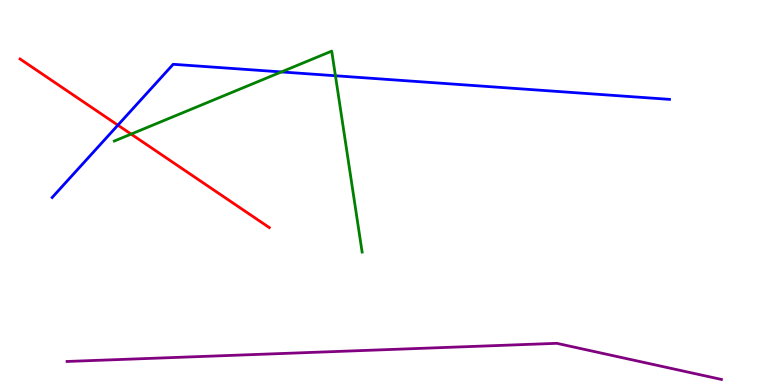[{'lines': ['blue', 'red'], 'intersections': [{'x': 1.52, 'y': 6.75}]}, {'lines': ['green', 'red'], 'intersections': [{'x': 1.69, 'y': 6.52}]}, {'lines': ['purple', 'red'], 'intersections': []}, {'lines': ['blue', 'green'], 'intersections': [{'x': 3.63, 'y': 8.13}, {'x': 4.33, 'y': 8.03}]}, {'lines': ['blue', 'purple'], 'intersections': []}, {'lines': ['green', 'purple'], 'intersections': []}]